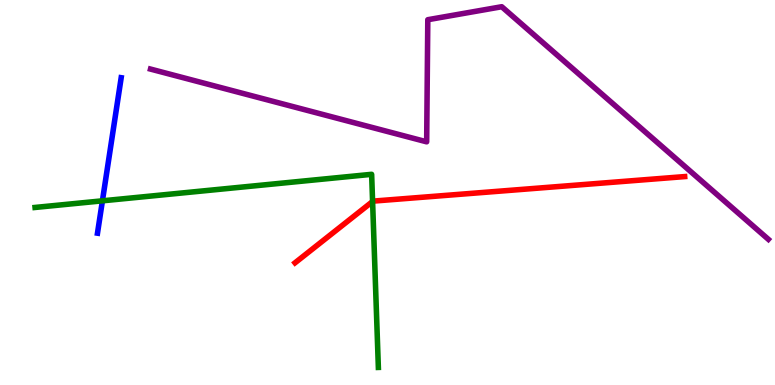[{'lines': ['blue', 'red'], 'intersections': []}, {'lines': ['green', 'red'], 'intersections': [{'x': 4.81, 'y': 4.77}]}, {'lines': ['purple', 'red'], 'intersections': []}, {'lines': ['blue', 'green'], 'intersections': [{'x': 1.32, 'y': 4.78}]}, {'lines': ['blue', 'purple'], 'intersections': []}, {'lines': ['green', 'purple'], 'intersections': []}]